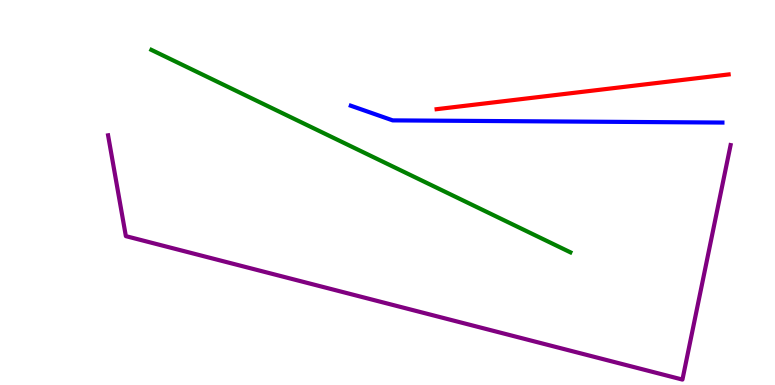[{'lines': ['blue', 'red'], 'intersections': []}, {'lines': ['green', 'red'], 'intersections': []}, {'lines': ['purple', 'red'], 'intersections': []}, {'lines': ['blue', 'green'], 'intersections': []}, {'lines': ['blue', 'purple'], 'intersections': []}, {'lines': ['green', 'purple'], 'intersections': []}]